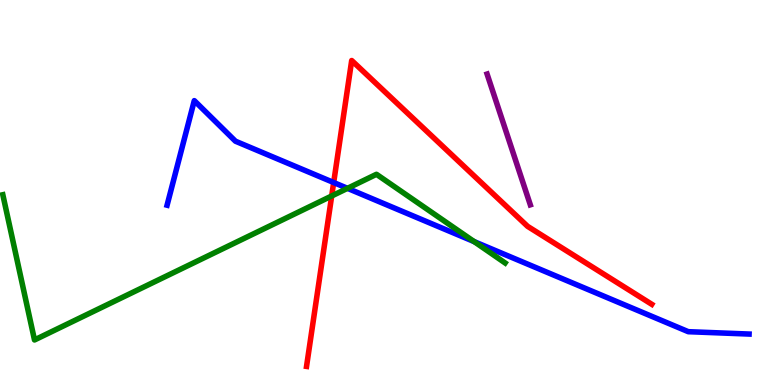[{'lines': ['blue', 'red'], 'intersections': [{'x': 4.31, 'y': 5.26}]}, {'lines': ['green', 'red'], 'intersections': [{'x': 4.28, 'y': 4.91}]}, {'lines': ['purple', 'red'], 'intersections': []}, {'lines': ['blue', 'green'], 'intersections': [{'x': 4.48, 'y': 5.11}, {'x': 6.12, 'y': 3.72}]}, {'lines': ['blue', 'purple'], 'intersections': []}, {'lines': ['green', 'purple'], 'intersections': []}]